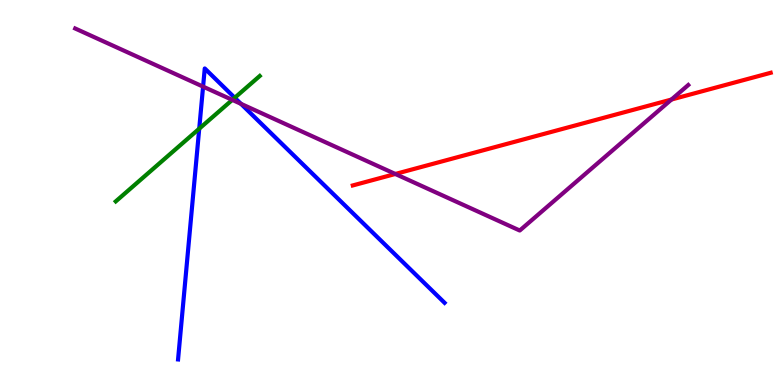[{'lines': ['blue', 'red'], 'intersections': []}, {'lines': ['green', 'red'], 'intersections': []}, {'lines': ['purple', 'red'], 'intersections': [{'x': 5.1, 'y': 5.48}, {'x': 8.66, 'y': 7.41}]}, {'lines': ['blue', 'green'], 'intersections': [{'x': 2.57, 'y': 6.66}, {'x': 3.03, 'y': 7.46}]}, {'lines': ['blue', 'purple'], 'intersections': [{'x': 2.62, 'y': 7.75}, {'x': 3.11, 'y': 7.3}]}, {'lines': ['green', 'purple'], 'intersections': [{'x': 3.0, 'y': 7.41}]}]